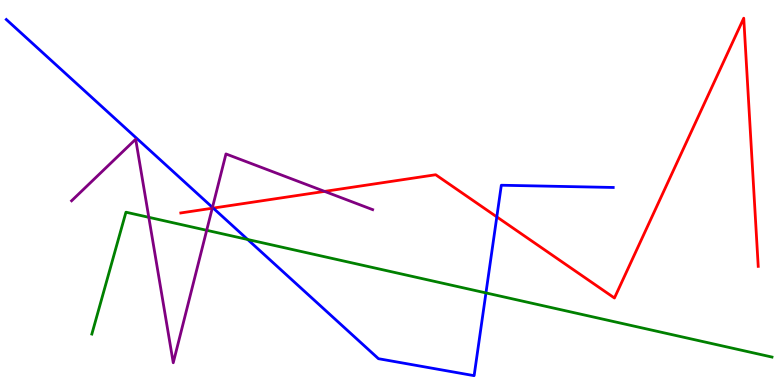[{'lines': ['blue', 'red'], 'intersections': [{'x': 2.75, 'y': 4.6}, {'x': 6.41, 'y': 4.37}]}, {'lines': ['green', 'red'], 'intersections': []}, {'lines': ['purple', 'red'], 'intersections': [{'x': 2.74, 'y': 4.59}, {'x': 4.19, 'y': 5.03}]}, {'lines': ['blue', 'green'], 'intersections': [{'x': 3.2, 'y': 3.78}, {'x': 6.27, 'y': 2.39}]}, {'lines': ['blue', 'purple'], 'intersections': [{'x': 2.74, 'y': 4.61}]}, {'lines': ['green', 'purple'], 'intersections': [{'x': 1.92, 'y': 4.36}, {'x': 2.67, 'y': 4.02}]}]